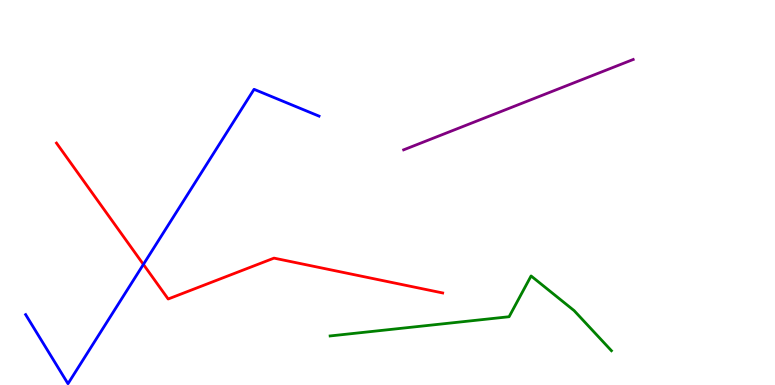[{'lines': ['blue', 'red'], 'intersections': [{'x': 1.85, 'y': 3.13}]}, {'lines': ['green', 'red'], 'intersections': []}, {'lines': ['purple', 'red'], 'intersections': []}, {'lines': ['blue', 'green'], 'intersections': []}, {'lines': ['blue', 'purple'], 'intersections': []}, {'lines': ['green', 'purple'], 'intersections': []}]